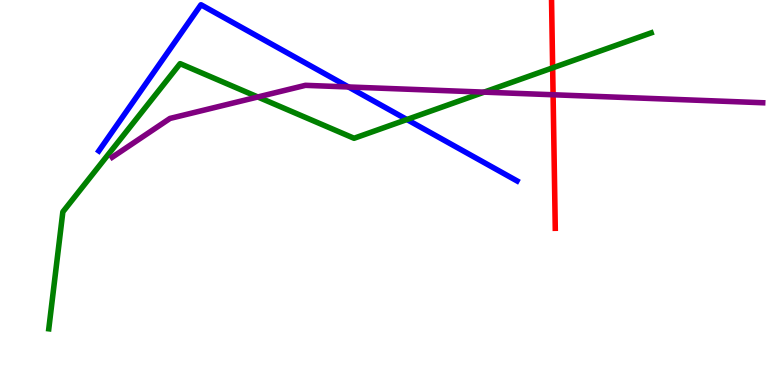[{'lines': ['blue', 'red'], 'intersections': []}, {'lines': ['green', 'red'], 'intersections': [{'x': 7.13, 'y': 8.24}]}, {'lines': ['purple', 'red'], 'intersections': [{'x': 7.14, 'y': 7.54}]}, {'lines': ['blue', 'green'], 'intersections': [{'x': 5.25, 'y': 6.9}]}, {'lines': ['blue', 'purple'], 'intersections': [{'x': 4.5, 'y': 7.74}]}, {'lines': ['green', 'purple'], 'intersections': [{'x': 3.33, 'y': 7.48}, {'x': 6.25, 'y': 7.61}]}]